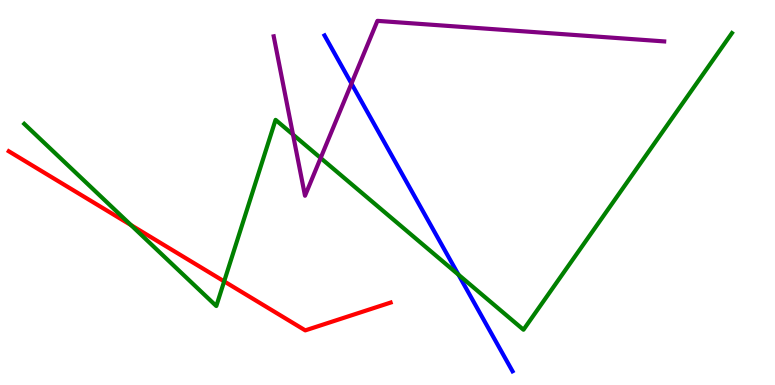[{'lines': ['blue', 'red'], 'intersections': []}, {'lines': ['green', 'red'], 'intersections': [{'x': 1.69, 'y': 4.15}, {'x': 2.89, 'y': 2.69}]}, {'lines': ['purple', 'red'], 'intersections': []}, {'lines': ['blue', 'green'], 'intersections': [{'x': 5.92, 'y': 2.87}]}, {'lines': ['blue', 'purple'], 'intersections': [{'x': 4.54, 'y': 7.83}]}, {'lines': ['green', 'purple'], 'intersections': [{'x': 3.78, 'y': 6.5}, {'x': 4.14, 'y': 5.9}]}]